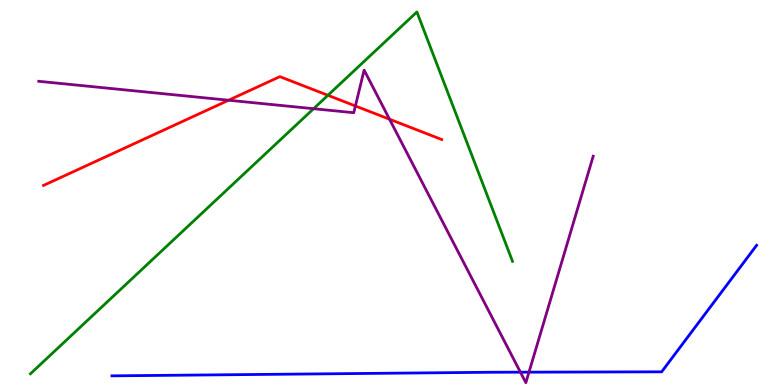[{'lines': ['blue', 'red'], 'intersections': []}, {'lines': ['green', 'red'], 'intersections': [{'x': 4.23, 'y': 7.52}]}, {'lines': ['purple', 'red'], 'intersections': [{'x': 2.95, 'y': 7.4}, {'x': 4.59, 'y': 7.25}, {'x': 5.03, 'y': 6.9}]}, {'lines': ['blue', 'green'], 'intersections': []}, {'lines': ['blue', 'purple'], 'intersections': [{'x': 6.72, 'y': 0.333}, {'x': 6.83, 'y': 0.333}]}, {'lines': ['green', 'purple'], 'intersections': [{'x': 4.05, 'y': 7.18}]}]